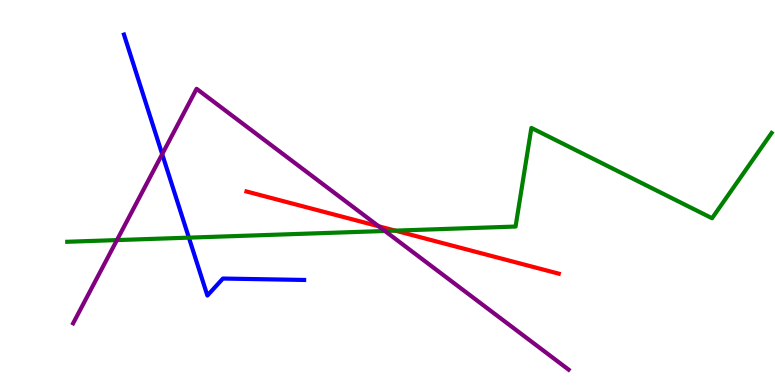[{'lines': ['blue', 'red'], 'intersections': []}, {'lines': ['green', 'red'], 'intersections': [{'x': 5.1, 'y': 4.01}]}, {'lines': ['purple', 'red'], 'intersections': [{'x': 4.89, 'y': 4.12}]}, {'lines': ['blue', 'green'], 'intersections': [{'x': 2.44, 'y': 3.83}]}, {'lines': ['blue', 'purple'], 'intersections': [{'x': 2.09, 'y': 6.0}]}, {'lines': ['green', 'purple'], 'intersections': [{'x': 1.51, 'y': 3.76}, {'x': 4.97, 'y': 4.0}]}]